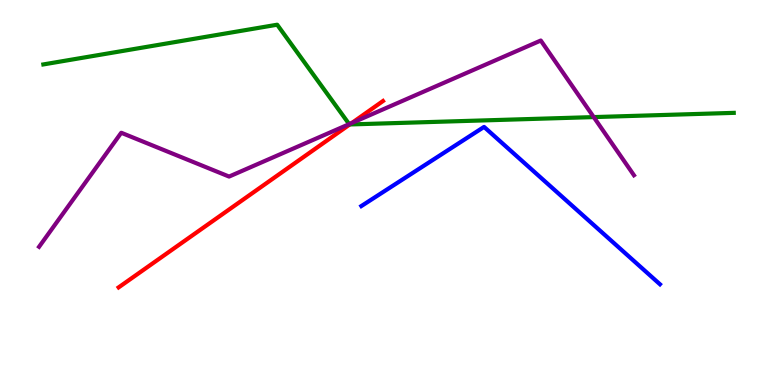[{'lines': ['blue', 'red'], 'intersections': []}, {'lines': ['green', 'red'], 'intersections': [{'x': 4.51, 'y': 6.77}]}, {'lines': ['purple', 'red'], 'intersections': [{'x': 4.54, 'y': 6.81}]}, {'lines': ['blue', 'green'], 'intersections': []}, {'lines': ['blue', 'purple'], 'intersections': []}, {'lines': ['green', 'purple'], 'intersections': [{'x': 4.51, 'y': 6.78}, {'x': 7.66, 'y': 6.96}]}]